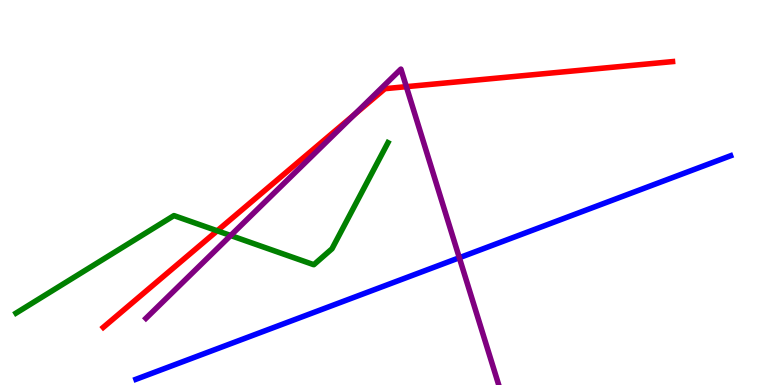[{'lines': ['blue', 'red'], 'intersections': []}, {'lines': ['green', 'red'], 'intersections': [{'x': 2.8, 'y': 4.01}]}, {'lines': ['purple', 'red'], 'intersections': [{'x': 4.57, 'y': 7.03}, {'x': 5.24, 'y': 7.75}]}, {'lines': ['blue', 'green'], 'intersections': []}, {'lines': ['blue', 'purple'], 'intersections': [{'x': 5.93, 'y': 3.31}]}, {'lines': ['green', 'purple'], 'intersections': [{'x': 2.98, 'y': 3.88}]}]